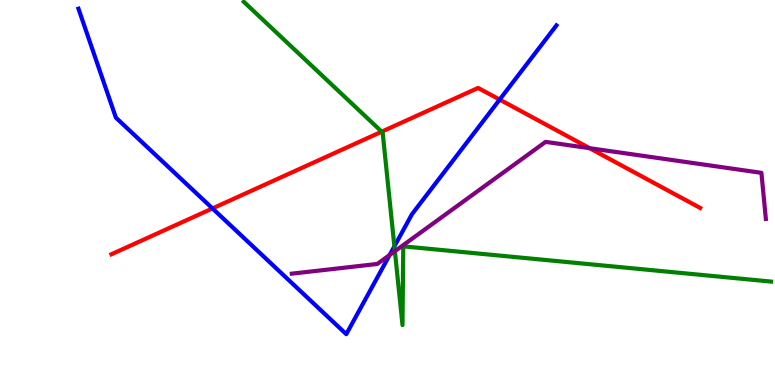[{'lines': ['blue', 'red'], 'intersections': [{'x': 2.74, 'y': 4.59}, {'x': 6.45, 'y': 7.41}]}, {'lines': ['green', 'red'], 'intersections': [{'x': 4.93, 'y': 6.58}]}, {'lines': ['purple', 'red'], 'intersections': [{'x': 7.61, 'y': 6.15}]}, {'lines': ['blue', 'green'], 'intersections': [{'x': 5.09, 'y': 3.6}]}, {'lines': ['blue', 'purple'], 'intersections': [{'x': 5.03, 'y': 3.38}]}, {'lines': ['green', 'purple'], 'intersections': [{'x': 5.1, 'y': 3.48}]}]